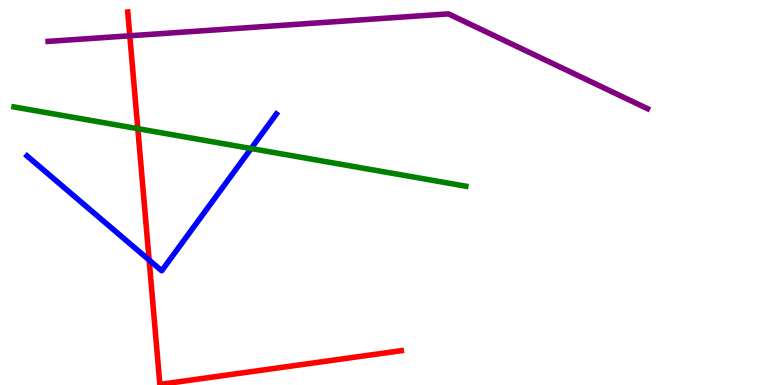[{'lines': ['blue', 'red'], 'intersections': [{'x': 1.92, 'y': 3.25}]}, {'lines': ['green', 'red'], 'intersections': [{'x': 1.78, 'y': 6.66}]}, {'lines': ['purple', 'red'], 'intersections': [{'x': 1.67, 'y': 9.07}]}, {'lines': ['blue', 'green'], 'intersections': [{'x': 3.24, 'y': 6.14}]}, {'lines': ['blue', 'purple'], 'intersections': []}, {'lines': ['green', 'purple'], 'intersections': []}]